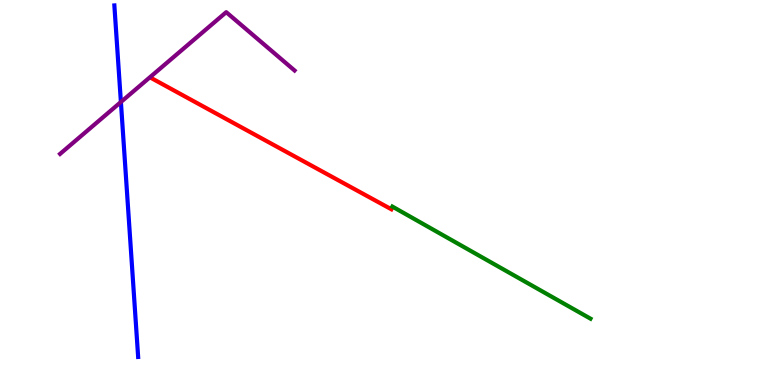[{'lines': ['blue', 'red'], 'intersections': []}, {'lines': ['green', 'red'], 'intersections': []}, {'lines': ['purple', 'red'], 'intersections': []}, {'lines': ['blue', 'green'], 'intersections': []}, {'lines': ['blue', 'purple'], 'intersections': [{'x': 1.56, 'y': 7.35}]}, {'lines': ['green', 'purple'], 'intersections': []}]